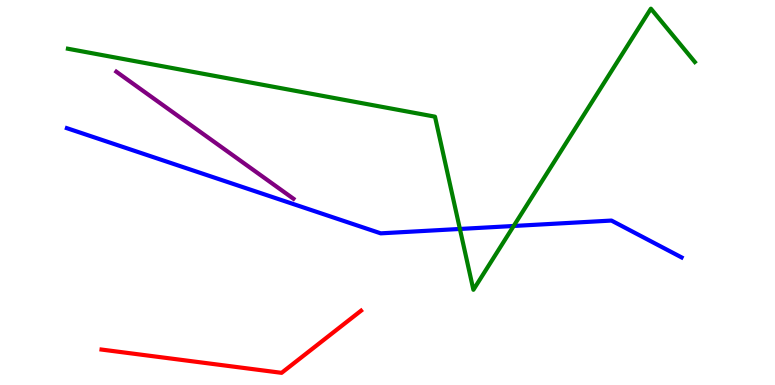[{'lines': ['blue', 'red'], 'intersections': []}, {'lines': ['green', 'red'], 'intersections': []}, {'lines': ['purple', 'red'], 'intersections': []}, {'lines': ['blue', 'green'], 'intersections': [{'x': 5.93, 'y': 4.05}, {'x': 6.63, 'y': 4.13}]}, {'lines': ['blue', 'purple'], 'intersections': []}, {'lines': ['green', 'purple'], 'intersections': []}]